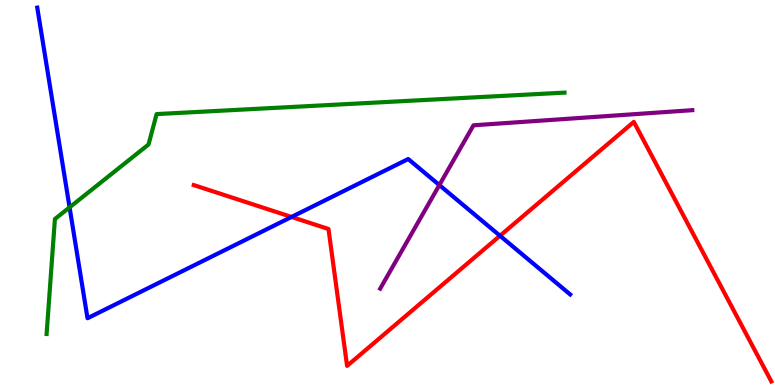[{'lines': ['blue', 'red'], 'intersections': [{'x': 3.76, 'y': 4.36}, {'x': 6.45, 'y': 3.88}]}, {'lines': ['green', 'red'], 'intersections': []}, {'lines': ['purple', 'red'], 'intersections': []}, {'lines': ['blue', 'green'], 'intersections': [{'x': 0.898, 'y': 4.61}]}, {'lines': ['blue', 'purple'], 'intersections': [{'x': 5.67, 'y': 5.19}]}, {'lines': ['green', 'purple'], 'intersections': []}]